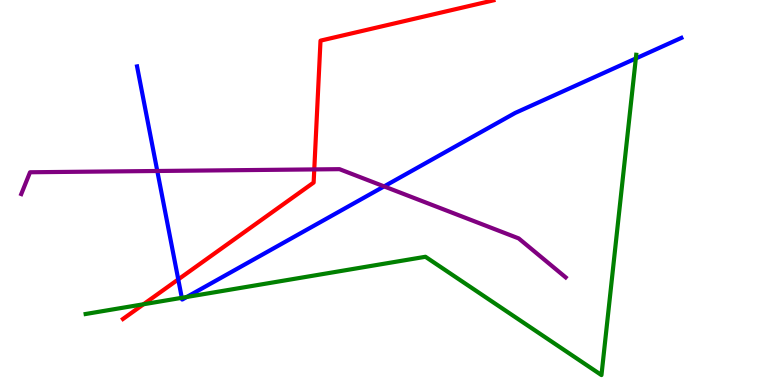[{'lines': ['blue', 'red'], 'intersections': [{'x': 2.3, 'y': 2.74}]}, {'lines': ['green', 'red'], 'intersections': [{'x': 1.85, 'y': 2.1}]}, {'lines': ['purple', 'red'], 'intersections': [{'x': 4.06, 'y': 5.6}]}, {'lines': ['blue', 'green'], 'intersections': [{'x': 2.35, 'y': 2.26}, {'x': 2.41, 'y': 2.29}, {'x': 8.2, 'y': 8.48}]}, {'lines': ['blue', 'purple'], 'intersections': [{'x': 2.03, 'y': 5.56}, {'x': 4.96, 'y': 5.16}]}, {'lines': ['green', 'purple'], 'intersections': []}]